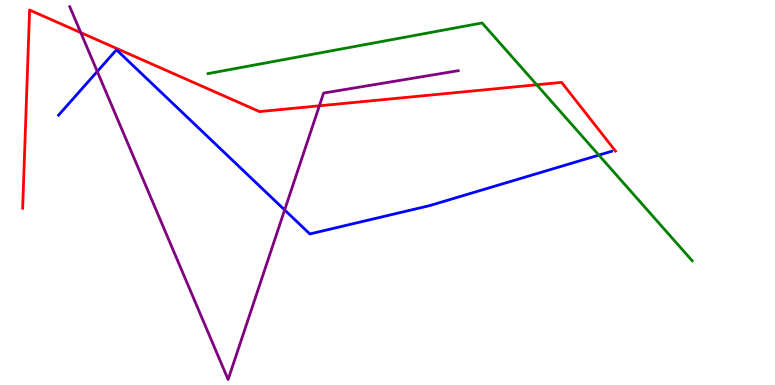[{'lines': ['blue', 'red'], 'intersections': []}, {'lines': ['green', 'red'], 'intersections': [{'x': 6.93, 'y': 7.8}]}, {'lines': ['purple', 'red'], 'intersections': [{'x': 1.04, 'y': 9.15}, {'x': 4.12, 'y': 7.25}]}, {'lines': ['blue', 'green'], 'intersections': [{'x': 7.73, 'y': 5.97}]}, {'lines': ['blue', 'purple'], 'intersections': [{'x': 1.26, 'y': 8.14}, {'x': 3.67, 'y': 4.55}]}, {'lines': ['green', 'purple'], 'intersections': []}]